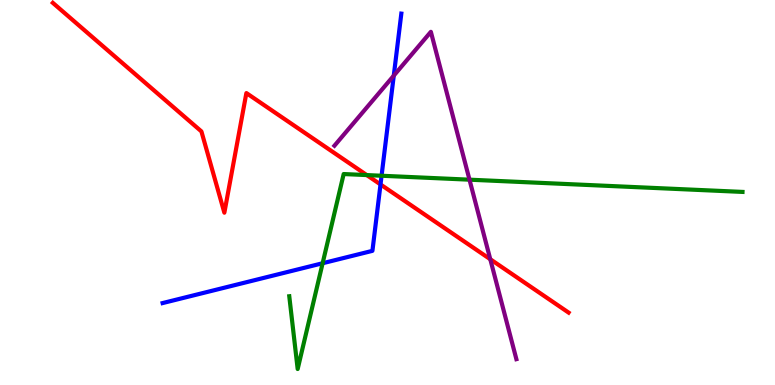[{'lines': ['blue', 'red'], 'intersections': [{'x': 4.91, 'y': 5.21}]}, {'lines': ['green', 'red'], 'intersections': [{'x': 4.73, 'y': 5.45}]}, {'lines': ['purple', 'red'], 'intersections': [{'x': 6.33, 'y': 3.27}]}, {'lines': ['blue', 'green'], 'intersections': [{'x': 4.16, 'y': 3.16}, {'x': 4.92, 'y': 5.44}]}, {'lines': ['blue', 'purple'], 'intersections': [{'x': 5.08, 'y': 8.04}]}, {'lines': ['green', 'purple'], 'intersections': [{'x': 6.06, 'y': 5.33}]}]